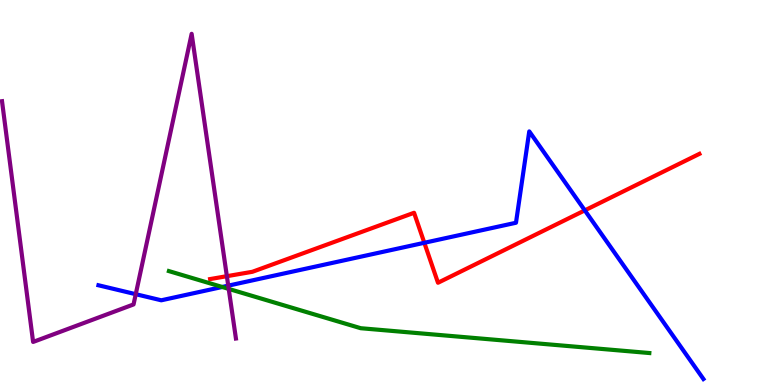[{'lines': ['blue', 'red'], 'intersections': [{'x': 5.48, 'y': 3.69}, {'x': 7.55, 'y': 4.54}]}, {'lines': ['green', 'red'], 'intersections': []}, {'lines': ['purple', 'red'], 'intersections': [{'x': 2.93, 'y': 2.83}]}, {'lines': ['blue', 'green'], 'intersections': [{'x': 2.87, 'y': 2.55}]}, {'lines': ['blue', 'purple'], 'intersections': [{'x': 1.75, 'y': 2.36}, {'x': 2.95, 'y': 2.58}]}, {'lines': ['green', 'purple'], 'intersections': [{'x': 2.95, 'y': 2.5}]}]